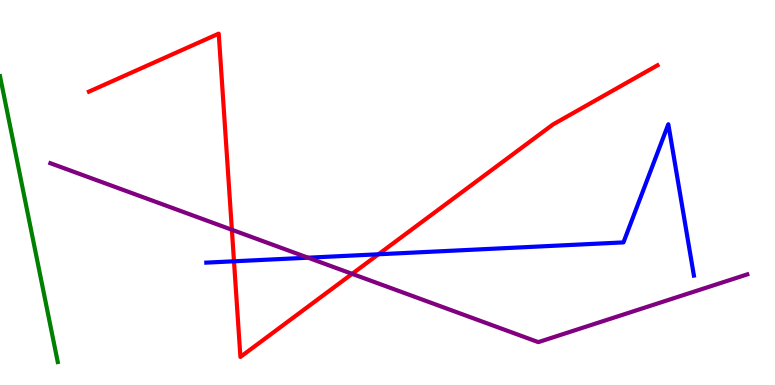[{'lines': ['blue', 'red'], 'intersections': [{'x': 3.02, 'y': 3.21}, {'x': 4.88, 'y': 3.4}]}, {'lines': ['green', 'red'], 'intersections': []}, {'lines': ['purple', 'red'], 'intersections': [{'x': 2.99, 'y': 4.03}, {'x': 4.54, 'y': 2.89}]}, {'lines': ['blue', 'green'], 'intersections': []}, {'lines': ['blue', 'purple'], 'intersections': [{'x': 3.97, 'y': 3.31}]}, {'lines': ['green', 'purple'], 'intersections': []}]